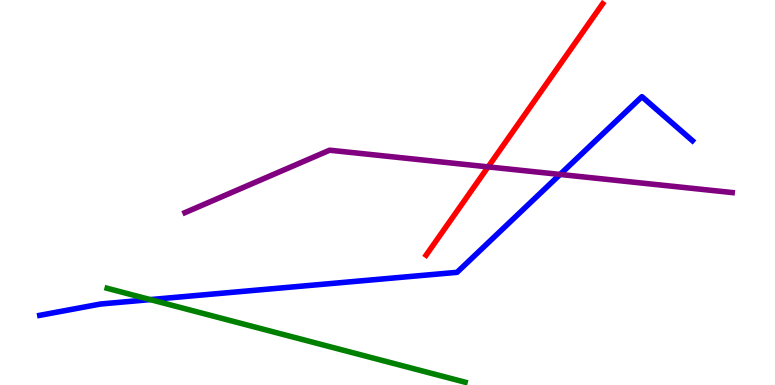[{'lines': ['blue', 'red'], 'intersections': []}, {'lines': ['green', 'red'], 'intersections': []}, {'lines': ['purple', 'red'], 'intersections': [{'x': 6.3, 'y': 5.67}]}, {'lines': ['blue', 'green'], 'intersections': [{'x': 1.94, 'y': 2.22}]}, {'lines': ['blue', 'purple'], 'intersections': [{'x': 7.23, 'y': 5.47}]}, {'lines': ['green', 'purple'], 'intersections': []}]